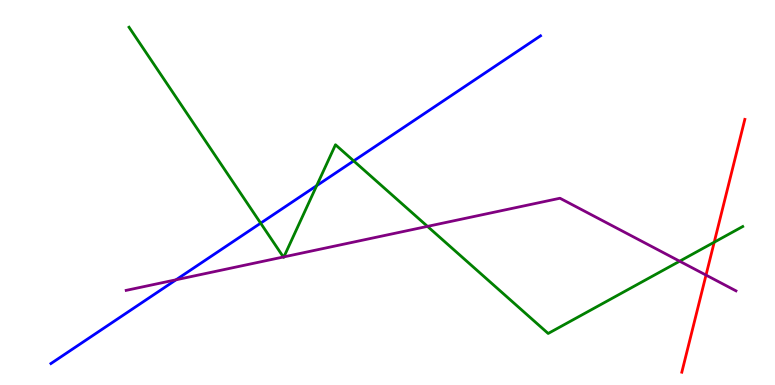[{'lines': ['blue', 'red'], 'intersections': []}, {'lines': ['green', 'red'], 'intersections': [{'x': 9.22, 'y': 3.71}]}, {'lines': ['purple', 'red'], 'intersections': [{'x': 9.11, 'y': 2.85}]}, {'lines': ['blue', 'green'], 'intersections': [{'x': 3.36, 'y': 4.2}, {'x': 4.09, 'y': 5.18}, {'x': 4.56, 'y': 5.82}]}, {'lines': ['blue', 'purple'], 'intersections': [{'x': 2.27, 'y': 2.73}]}, {'lines': ['green', 'purple'], 'intersections': [{'x': 3.66, 'y': 3.33}, {'x': 3.66, 'y': 3.33}, {'x': 5.52, 'y': 4.12}, {'x': 8.77, 'y': 3.22}]}]